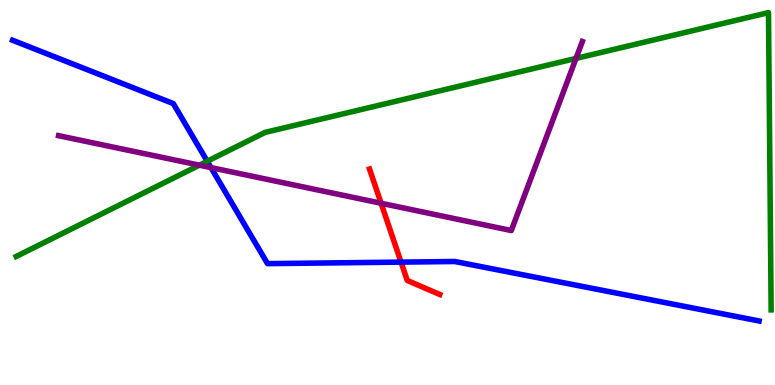[{'lines': ['blue', 'red'], 'intersections': [{'x': 5.17, 'y': 3.19}]}, {'lines': ['green', 'red'], 'intersections': []}, {'lines': ['purple', 'red'], 'intersections': [{'x': 4.92, 'y': 4.72}]}, {'lines': ['blue', 'green'], 'intersections': [{'x': 2.67, 'y': 5.81}]}, {'lines': ['blue', 'purple'], 'intersections': [{'x': 2.72, 'y': 5.65}]}, {'lines': ['green', 'purple'], 'intersections': [{'x': 2.57, 'y': 5.71}, {'x': 7.43, 'y': 8.48}]}]